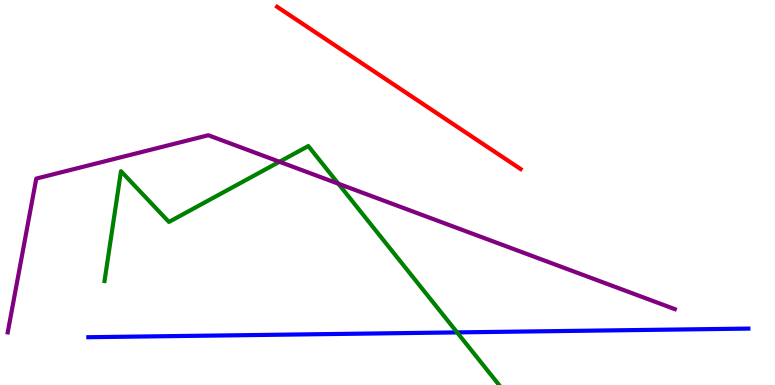[{'lines': ['blue', 'red'], 'intersections': []}, {'lines': ['green', 'red'], 'intersections': []}, {'lines': ['purple', 'red'], 'intersections': []}, {'lines': ['blue', 'green'], 'intersections': [{'x': 5.9, 'y': 1.37}]}, {'lines': ['blue', 'purple'], 'intersections': []}, {'lines': ['green', 'purple'], 'intersections': [{'x': 3.61, 'y': 5.8}, {'x': 4.37, 'y': 5.23}]}]